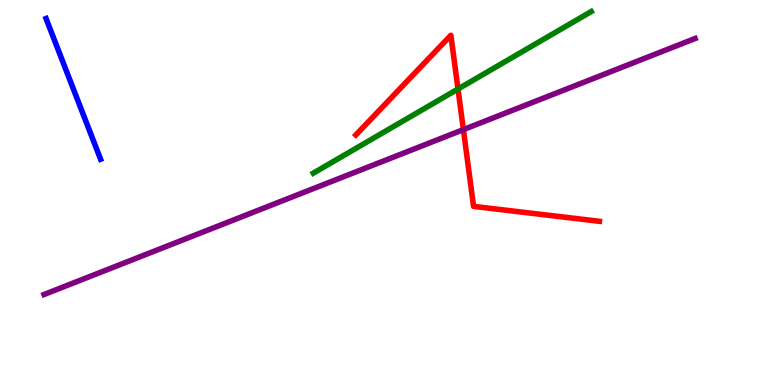[{'lines': ['blue', 'red'], 'intersections': []}, {'lines': ['green', 'red'], 'intersections': [{'x': 5.91, 'y': 7.69}]}, {'lines': ['purple', 'red'], 'intersections': [{'x': 5.98, 'y': 6.63}]}, {'lines': ['blue', 'green'], 'intersections': []}, {'lines': ['blue', 'purple'], 'intersections': []}, {'lines': ['green', 'purple'], 'intersections': []}]